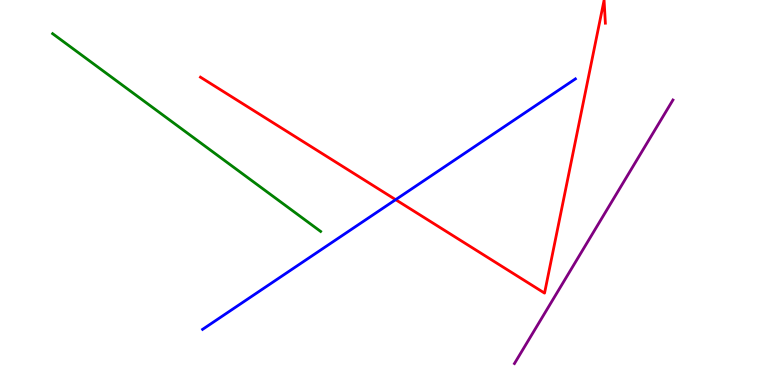[{'lines': ['blue', 'red'], 'intersections': [{'x': 5.11, 'y': 4.81}]}, {'lines': ['green', 'red'], 'intersections': []}, {'lines': ['purple', 'red'], 'intersections': []}, {'lines': ['blue', 'green'], 'intersections': []}, {'lines': ['blue', 'purple'], 'intersections': []}, {'lines': ['green', 'purple'], 'intersections': []}]